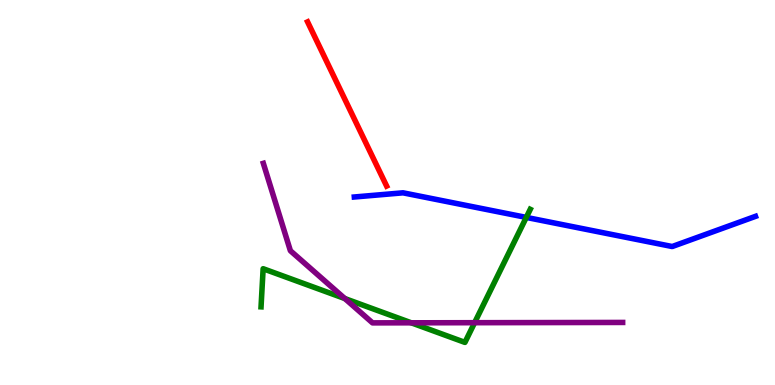[{'lines': ['blue', 'red'], 'intersections': []}, {'lines': ['green', 'red'], 'intersections': []}, {'lines': ['purple', 'red'], 'intersections': []}, {'lines': ['blue', 'green'], 'intersections': [{'x': 6.79, 'y': 4.35}]}, {'lines': ['blue', 'purple'], 'intersections': []}, {'lines': ['green', 'purple'], 'intersections': [{'x': 4.45, 'y': 2.25}, {'x': 5.31, 'y': 1.62}, {'x': 6.12, 'y': 1.62}]}]